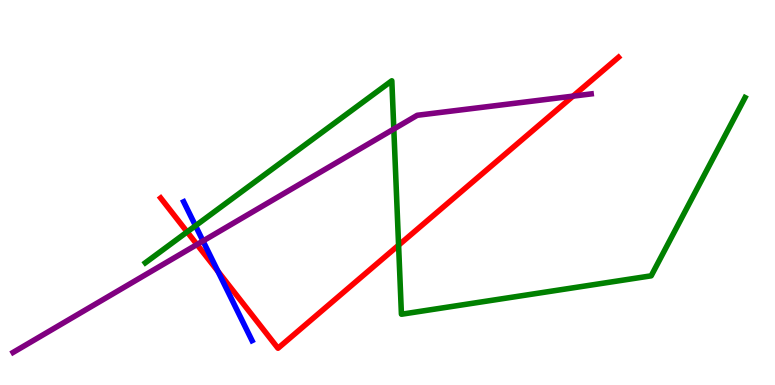[{'lines': ['blue', 'red'], 'intersections': [{'x': 2.81, 'y': 2.95}]}, {'lines': ['green', 'red'], 'intersections': [{'x': 2.41, 'y': 3.98}, {'x': 5.14, 'y': 3.63}]}, {'lines': ['purple', 'red'], 'intersections': [{'x': 2.54, 'y': 3.65}, {'x': 7.39, 'y': 7.5}]}, {'lines': ['blue', 'green'], 'intersections': [{'x': 2.52, 'y': 4.14}]}, {'lines': ['blue', 'purple'], 'intersections': [{'x': 2.62, 'y': 3.74}]}, {'lines': ['green', 'purple'], 'intersections': [{'x': 5.08, 'y': 6.65}]}]